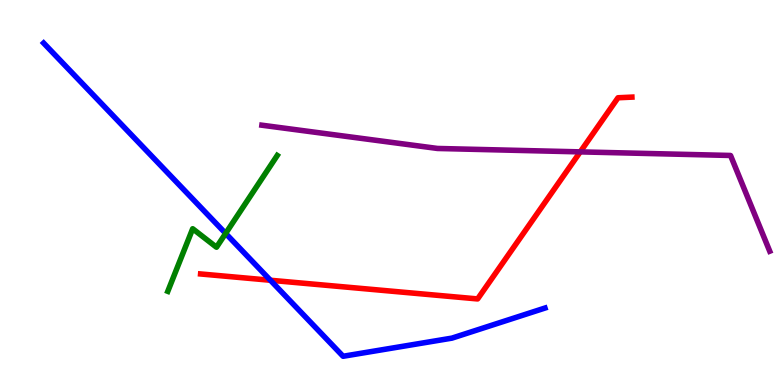[{'lines': ['blue', 'red'], 'intersections': [{'x': 3.49, 'y': 2.72}]}, {'lines': ['green', 'red'], 'intersections': []}, {'lines': ['purple', 'red'], 'intersections': [{'x': 7.49, 'y': 6.06}]}, {'lines': ['blue', 'green'], 'intersections': [{'x': 2.91, 'y': 3.94}]}, {'lines': ['blue', 'purple'], 'intersections': []}, {'lines': ['green', 'purple'], 'intersections': []}]